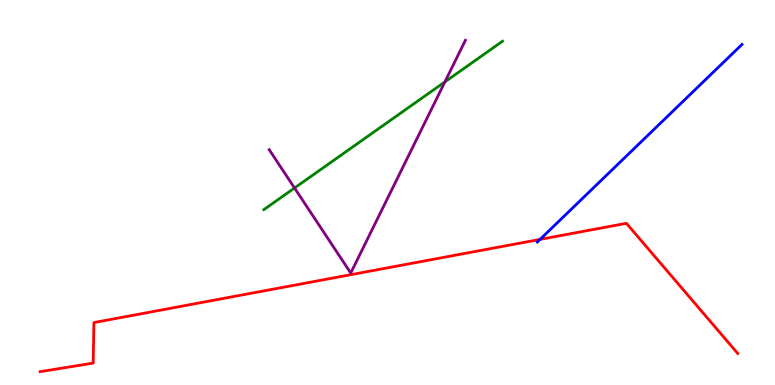[{'lines': ['blue', 'red'], 'intersections': [{'x': 6.97, 'y': 3.78}]}, {'lines': ['green', 'red'], 'intersections': []}, {'lines': ['purple', 'red'], 'intersections': []}, {'lines': ['blue', 'green'], 'intersections': []}, {'lines': ['blue', 'purple'], 'intersections': []}, {'lines': ['green', 'purple'], 'intersections': [{'x': 3.8, 'y': 5.12}, {'x': 5.74, 'y': 7.87}]}]